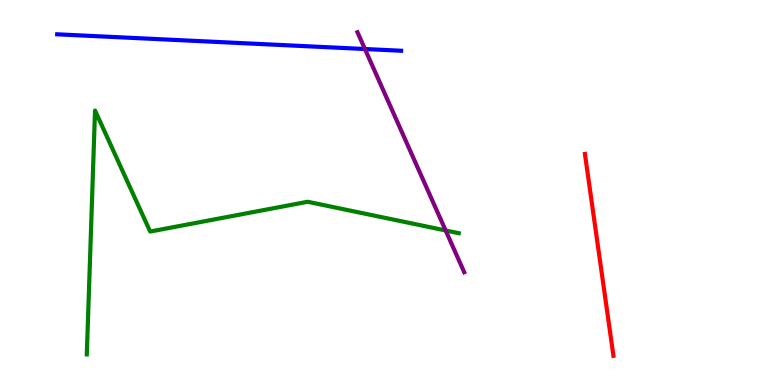[{'lines': ['blue', 'red'], 'intersections': []}, {'lines': ['green', 'red'], 'intersections': []}, {'lines': ['purple', 'red'], 'intersections': []}, {'lines': ['blue', 'green'], 'intersections': []}, {'lines': ['blue', 'purple'], 'intersections': [{'x': 4.71, 'y': 8.73}]}, {'lines': ['green', 'purple'], 'intersections': [{'x': 5.75, 'y': 4.01}]}]